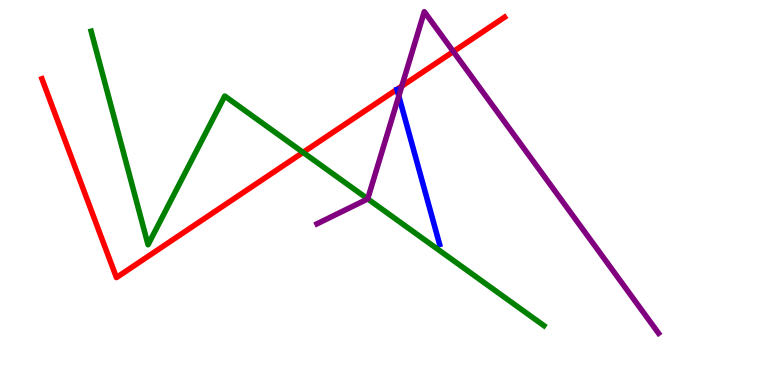[{'lines': ['blue', 'red'], 'intersections': []}, {'lines': ['green', 'red'], 'intersections': [{'x': 3.91, 'y': 6.04}]}, {'lines': ['purple', 'red'], 'intersections': [{'x': 5.18, 'y': 7.76}, {'x': 5.85, 'y': 8.66}]}, {'lines': ['blue', 'green'], 'intersections': []}, {'lines': ['blue', 'purple'], 'intersections': [{'x': 5.15, 'y': 7.5}]}, {'lines': ['green', 'purple'], 'intersections': [{'x': 4.74, 'y': 4.83}]}]